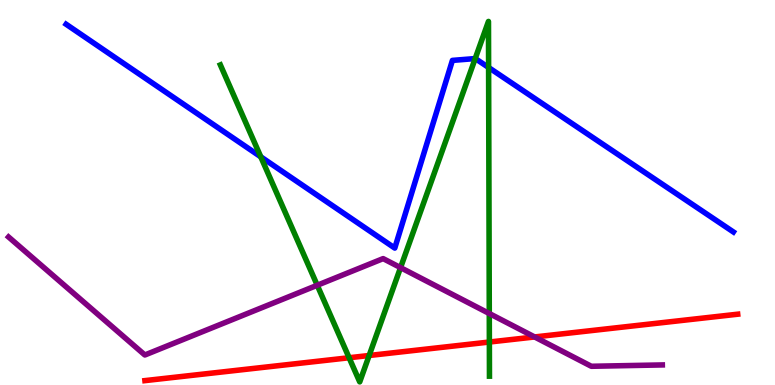[{'lines': ['blue', 'red'], 'intersections': []}, {'lines': ['green', 'red'], 'intersections': [{'x': 4.5, 'y': 0.708}, {'x': 4.76, 'y': 0.766}, {'x': 6.31, 'y': 1.12}]}, {'lines': ['purple', 'red'], 'intersections': [{'x': 6.9, 'y': 1.25}]}, {'lines': ['blue', 'green'], 'intersections': [{'x': 3.36, 'y': 5.93}, {'x': 6.13, 'y': 8.48}, {'x': 6.3, 'y': 8.25}]}, {'lines': ['blue', 'purple'], 'intersections': []}, {'lines': ['green', 'purple'], 'intersections': [{'x': 4.09, 'y': 2.59}, {'x': 5.17, 'y': 3.05}, {'x': 6.31, 'y': 1.86}]}]